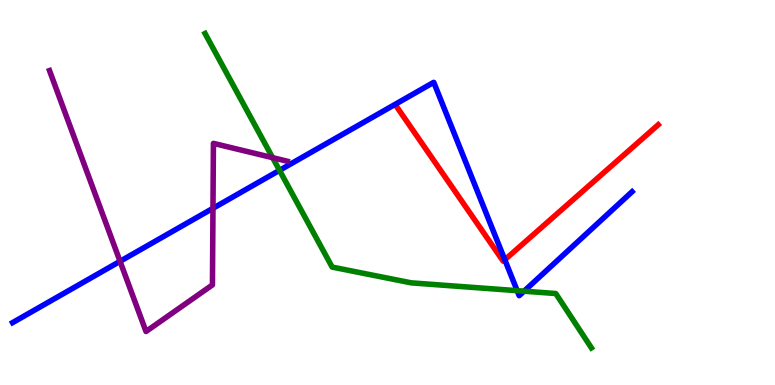[{'lines': ['blue', 'red'], 'intersections': [{'x': 6.51, 'y': 3.25}]}, {'lines': ['green', 'red'], 'intersections': []}, {'lines': ['purple', 'red'], 'intersections': []}, {'lines': ['blue', 'green'], 'intersections': [{'x': 3.61, 'y': 5.58}, {'x': 6.67, 'y': 2.45}, {'x': 6.76, 'y': 2.44}]}, {'lines': ['blue', 'purple'], 'intersections': [{'x': 1.55, 'y': 3.21}, {'x': 2.75, 'y': 4.59}]}, {'lines': ['green', 'purple'], 'intersections': [{'x': 3.52, 'y': 5.9}]}]